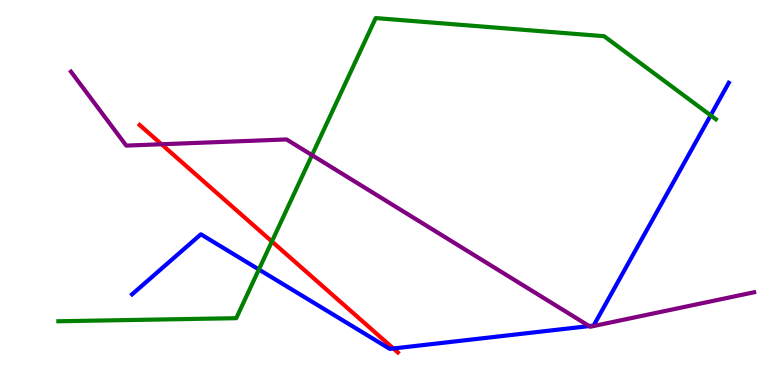[{'lines': ['blue', 'red'], 'intersections': [{'x': 5.08, 'y': 0.948}]}, {'lines': ['green', 'red'], 'intersections': [{'x': 3.51, 'y': 3.73}]}, {'lines': ['purple', 'red'], 'intersections': [{'x': 2.08, 'y': 6.25}]}, {'lines': ['blue', 'green'], 'intersections': [{'x': 3.34, 'y': 3.0}, {'x': 9.17, 'y': 7.0}]}, {'lines': ['blue', 'purple'], 'intersections': [{'x': 7.6, 'y': 1.53}]}, {'lines': ['green', 'purple'], 'intersections': [{'x': 4.03, 'y': 5.97}]}]